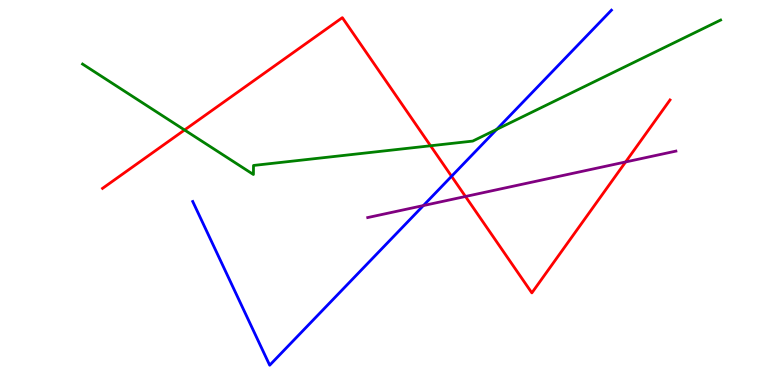[{'lines': ['blue', 'red'], 'intersections': [{'x': 5.83, 'y': 5.42}]}, {'lines': ['green', 'red'], 'intersections': [{'x': 2.38, 'y': 6.62}, {'x': 5.56, 'y': 6.21}]}, {'lines': ['purple', 'red'], 'intersections': [{'x': 6.01, 'y': 4.9}, {'x': 8.07, 'y': 5.79}]}, {'lines': ['blue', 'green'], 'intersections': [{'x': 6.41, 'y': 6.64}]}, {'lines': ['blue', 'purple'], 'intersections': [{'x': 5.46, 'y': 4.66}]}, {'lines': ['green', 'purple'], 'intersections': []}]